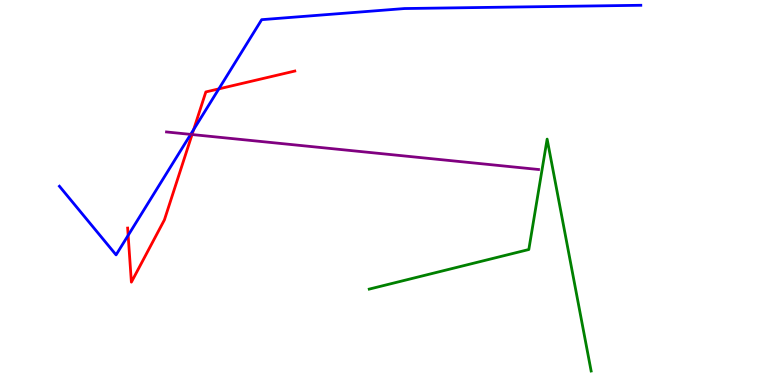[{'lines': ['blue', 'red'], 'intersections': [{'x': 1.65, 'y': 3.89}, {'x': 2.5, 'y': 6.64}, {'x': 2.82, 'y': 7.69}]}, {'lines': ['green', 'red'], 'intersections': []}, {'lines': ['purple', 'red'], 'intersections': [{'x': 2.48, 'y': 6.51}]}, {'lines': ['blue', 'green'], 'intersections': []}, {'lines': ['blue', 'purple'], 'intersections': [{'x': 2.46, 'y': 6.51}]}, {'lines': ['green', 'purple'], 'intersections': []}]